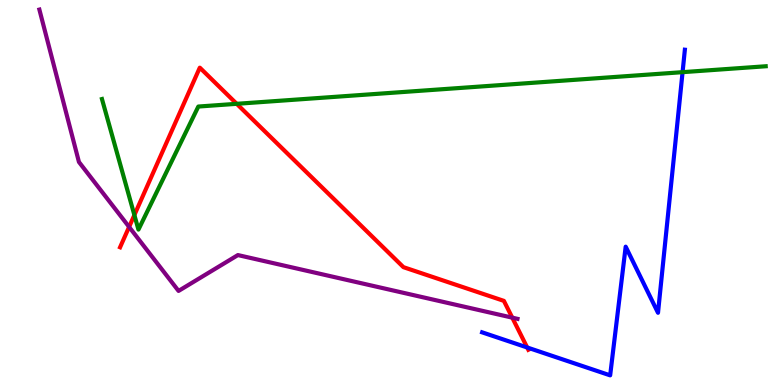[{'lines': ['blue', 'red'], 'intersections': [{'x': 6.8, 'y': 0.975}]}, {'lines': ['green', 'red'], 'intersections': [{'x': 1.73, 'y': 4.41}, {'x': 3.05, 'y': 7.3}]}, {'lines': ['purple', 'red'], 'intersections': [{'x': 1.67, 'y': 4.11}, {'x': 6.61, 'y': 1.75}]}, {'lines': ['blue', 'green'], 'intersections': [{'x': 8.81, 'y': 8.13}]}, {'lines': ['blue', 'purple'], 'intersections': []}, {'lines': ['green', 'purple'], 'intersections': []}]